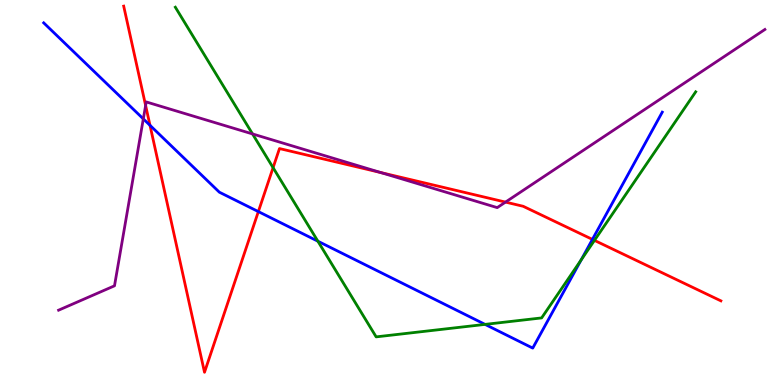[{'lines': ['blue', 'red'], 'intersections': [{'x': 1.94, 'y': 6.74}, {'x': 3.33, 'y': 4.5}, {'x': 7.64, 'y': 3.78}]}, {'lines': ['green', 'red'], 'intersections': [{'x': 3.52, 'y': 5.64}, {'x': 7.67, 'y': 3.76}]}, {'lines': ['purple', 'red'], 'intersections': [{'x': 1.88, 'y': 7.26}, {'x': 4.91, 'y': 5.52}, {'x': 6.52, 'y': 4.75}]}, {'lines': ['blue', 'green'], 'intersections': [{'x': 4.1, 'y': 3.73}, {'x': 6.26, 'y': 1.57}, {'x': 7.5, 'y': 3.25}]}, {'lines': ['blue', 'purple'], 'intersections': [{'x': 1.85, 'y': 6.91}]}, {'lines': ['green', 'purple'], 'intersections': [{'x': 3.26, 'y': 6.52}]}]